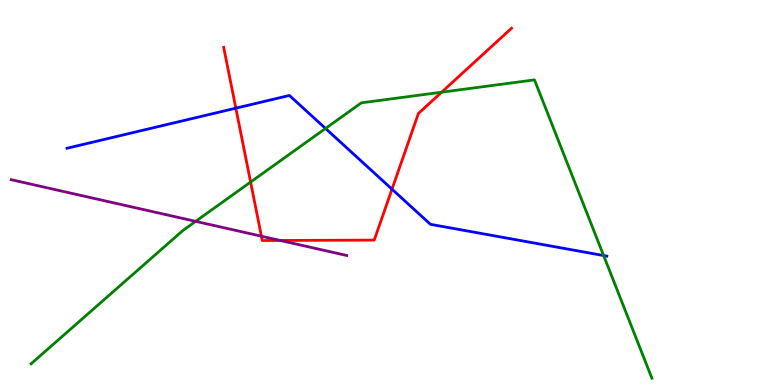[{'lines': ['blue', 'red'], 'intersections': [{'x': 3.04, 'y': 7.19}, {'x': 5.06, 'y': 5.09}]}, {'lines': ['green', 'red'], 'intersections': [{'x': 3.23, 'y': 5.27}, {'x': 5.7, 'y': 7.61}]}, {'lines': ['purple', 'red'], 'intersections': [{'x': 3.37, 'y': 3.86}, {'x': 3.62, 'y': 3.75}]}, {'lines': ['blue', 'green'], 'intersections': [{'x': 4.2, 'y': 6.66}, {'x': 7.79, 'y': 3.36}]}, {'lines': ['blue', 'purple'], 'intersections': []}, {'lines': ['green', 'purple'], 'intersections': [{'x': 2.52, 'y': 4.25}]}]